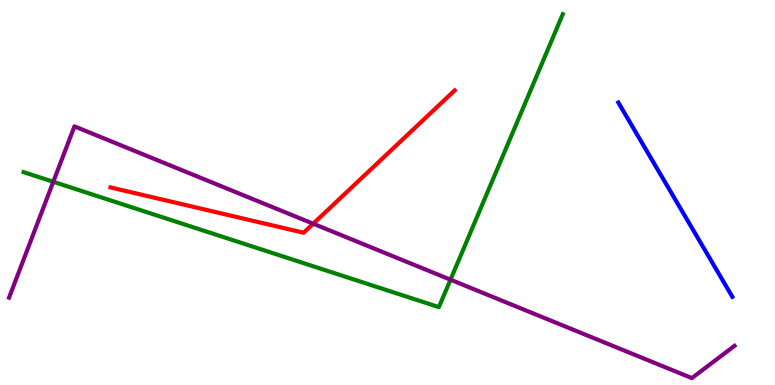[{'lines': ['blue', 'red'], 'intersections': []}, {'lines': ['green', 'red'], 'intersections': []}, {'lines': ['purple', 'red'], 'intersections': [{'x': 4.04, 'y': 4.19}]}, {'lines': ['blue', 'green'], 'intersections': []}, {'lines': ['blue', 'purple'], 'intersections': []}, {'lines': ['green', 'purple'], 'intersections': [{'x': 0.688, 'y': 5.28}, {'x': 5.81, 'y': 2.74}]}]